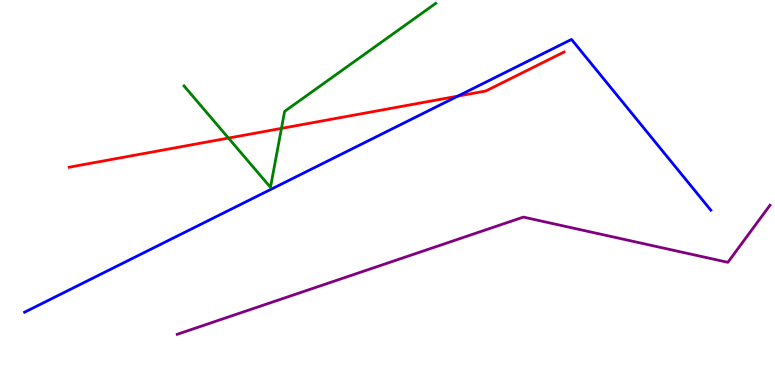[{'lines': ['blue', 'red'], 'intersections': [{'x': 5.91, 'y': 7.5}]}, {'lines': ['green', 'red'], 'intersections': [{'x': 2.95, 'y': 6.41}, {'x': 3.63, 'y': 6.67}]}, {'lines': ['purple', 'red'], 'intersections': []}, {'lines': ['blue', 'green'], 'intersections': []}, {'lines': ['blue', 'purple'], 'intersections': []}, {'lines': ['green', 'purple'], 'intersections': []}]